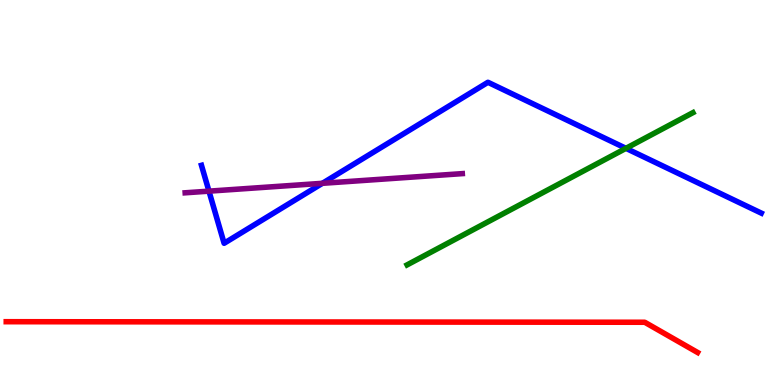[{'lines': ['blue', 'red'], 'intersections': []}, {'lines': ['green', 'red'], 'intersections': []}, {'lines': ['purple', 'red'], 'intersections': []}, {'lines': ['blue', 'green'], 'intersections': [{'x': 8.08, 'y': 6.15}]}, {'lines': ['blue', 'purple'], 'intersections': [{'x': 2.7, 'y': 5.03}, {'x': 4.16, 'y': 5.24}]}, {'lines': ['green', 'purple'], 'intersections': []}]